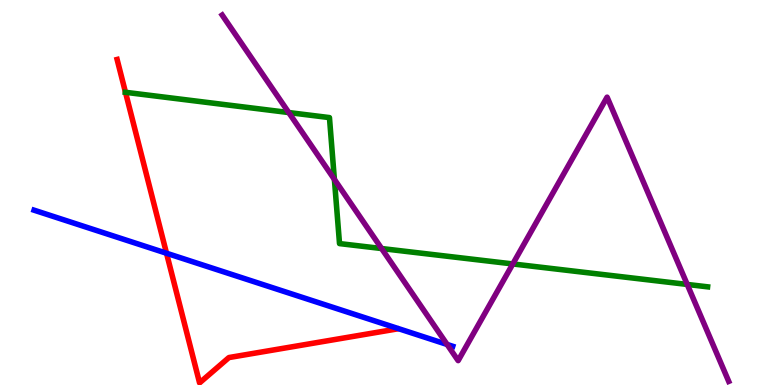[{'lines': ['blue', 'red'], 'intersections': [{'x': 2.15, 'y': 3.42}]}, {'lines': ['green', 'red'], 'intersections': [{'x': 1.62, 'y': 7.6}]}, {'lines': ['purple', 'red'], 'intersections': []}, {'lines': ['blue', 'green'], 'intersections': []}, {'lines': ['blue', 'purple'], 'intersections': [{'x': 5.77, 'y': 1.05}]}, {'lines': ['green', 'purple'], 'intersections': [{'x': 3.73, 'y': 7.08}, {'x': 4.31, 'y': 5.34}, {'x': 4.92, 'y': 3.54}, {'x': 6.62, 'y': 3.14}, {'x': 8.87, 'y': 2.61}]}]